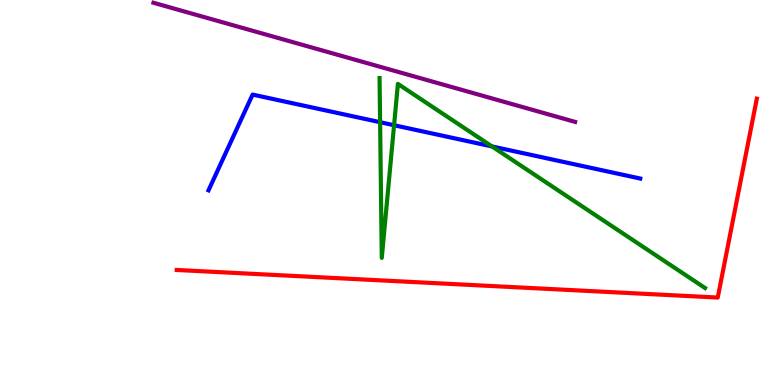[{'lines': ['blue', 'red'], 'intersections': []}, {'lines': ['green', 'red'], 'intersections': []}, {'lines': ['purple', 'red'], 'intersections': []}, {'lines': ['blue', 'green'], 'intersections': [{'x': 4.9, 'y': 6.83}, {'x': 5.08, 'y': 6.75}, {'x': 6.35, 'y': 6.2}]}, {'lines': ['blue', 'purple'], 'intersections': []}, {'lines': ['green', 'purple'], 'intersections': []}]